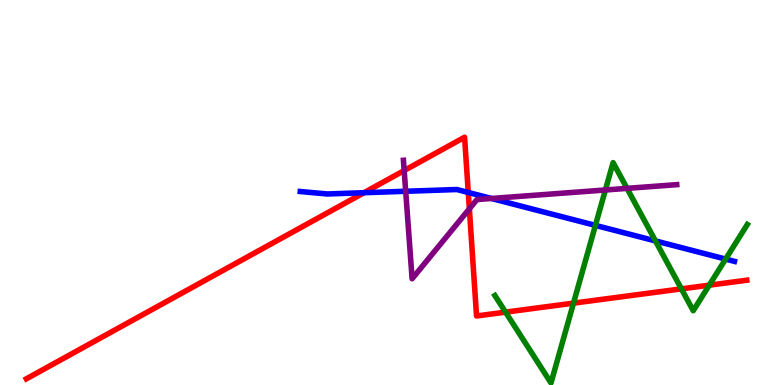[{'lines': ['blue', 'red'], 'intersections': [{'x': 4.7, 'y': 4.99}, {'x': 6.04, 'y': 5.0}]}, {'lines': ['green', 'red'], 'intersections': [{'x': 6.52, 'y': 1.89}, {'x': 7.4, 'y': 2.13}, {'x': 8.79, 'y': 2.5}, {'x': 9.15, 'y': 2.59}]}, {'lines': ['purple', 'red'], 'intersections': [{'x': 5.22, 'y': 5.57}, {'x': 6.06, 'y': 4.58}]}, {'lines': ['blue', 'green'], 'intersections': [{'x': 7.68, 'y': 4.15}, {'x': 8.46, 'y': 3.74}, {'x': 9.36, 'y': 3.27}]}, {'lines': ['blue', 'purple'], 'intersections': [{'x': 5.23, 'y': 5.03}, {'x': 6.34, 'y': 4.84}]}, {'lines': ['green', 'purple'], 'intersections': [{'x': 7.81, 'y': 5.07}, {'x': 8.09, 'y': 5.11}]}]